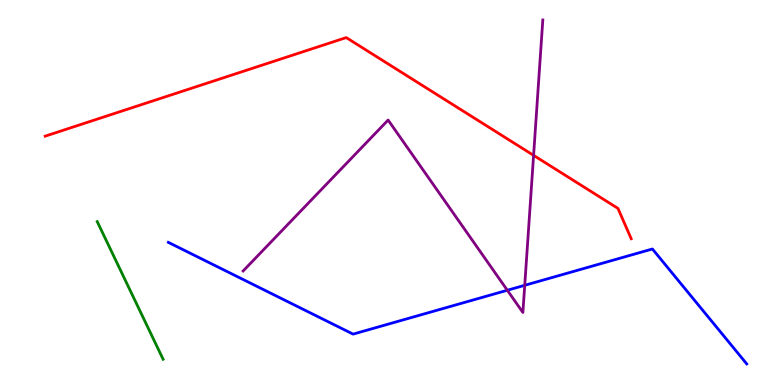[{'lines': ['blue', 'red'], 'intersections': []}, {'lines': ['green', 'red'], 'intersections': []}, {'lines': ['purple', 'red'], 'intersections': [{'x': 6.89, 'y': 5.96}]}, {'lines': ['blue', 'green'], 'intersections': []}, {'lines': ['blue', 'purple'], 'intersections': [{'x': 6.55, 'y': 2.46}, {'x': 6.77, 'y': 2.59}]}, {'lines': ['green', 'purple'], 'intersections': []}]